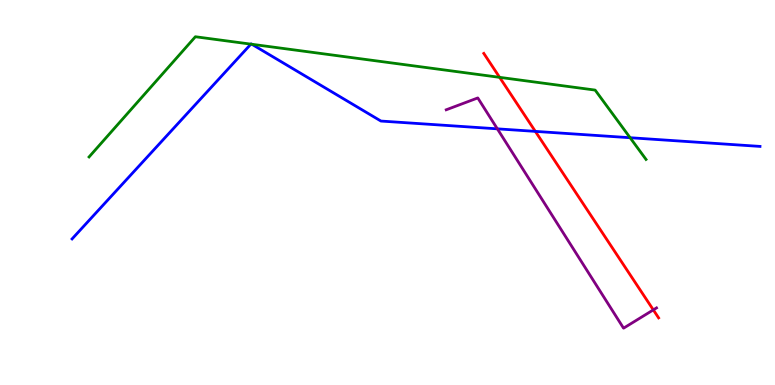[{'lines': ['blue', 'red'], 'intersections': [{'x': 6.91, 'y': 6.59}]}, {'lines': ['green', 'red'], 'intersections': [{'x': 6.45, 'y': 7.99}]}, {'lines': ['purple', 'red'], 'intersections': [{'x': 8.43, 'y': 1.95}]}, {'lines': ['blue', 'green'], 'intersections': [{'x': 3.24, 'y': 8.85}, {'x': 3.25, 'y': 8.85}, {'x': 8.13, 'y': 6.42}]}, {'lines': ['blue', 'purple'], 'intersections': [{'x': 6.42, 'y': 6.65}]}, {'lines': ['green', 'purple'], 'intersections': []}]